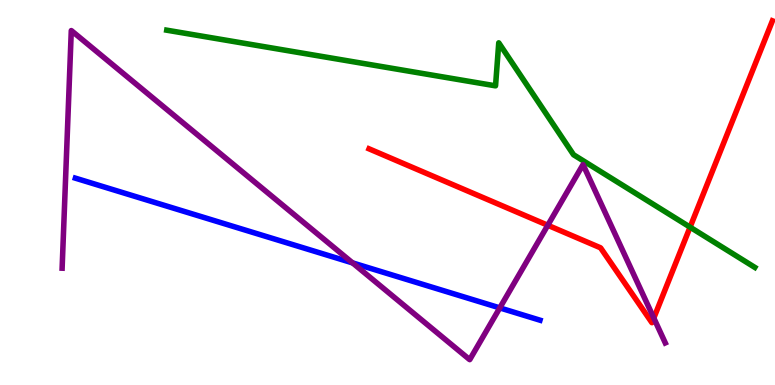[{'lines': ['blue', 'red'], 'intersections': []}, {'lines': ['green', 'red'], 'intersections': [{'x': 8.9, 'y': 4.1}]}, {'lines': ['purple', 'red'], 'intersections': [{'x': 7.07, 'y': 4.15}, {'x': 8.44, 'y': 1.74}]}, {'lines': ['blue', 'green'], 'intersections': []}, {'lines': ['blue', 'purple'], 'intersections': [{'x': 4.55, 'y': 3.17}, {'x': 6.45, 'y': 2.0}]}, {'lines': ['green', 'purple'], 'intersections': []}]